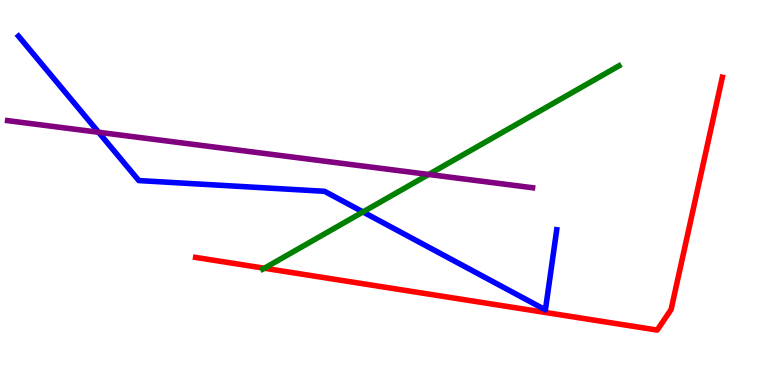[{'lines': ['blue', 'red'], 'intersections': []}, {'lines': ['green', 'red'], 'intersections': [{'x': 3.41, 'y': 3.03}]}, {'lines': ['purple', 'red'], 'intersections': []}, {'lines': ['blue', 'green'], 'intersections': [{'x': 4.68, 'y': 4.5}]}, {'lines': ['blue', 'purple'], 'intersections': [{'x': 1.27, 'y': 6.56}]}, {'lines': ['green', 'purple'], 'intersections': [{'x': 5.53, 'y': 5.47}]}]